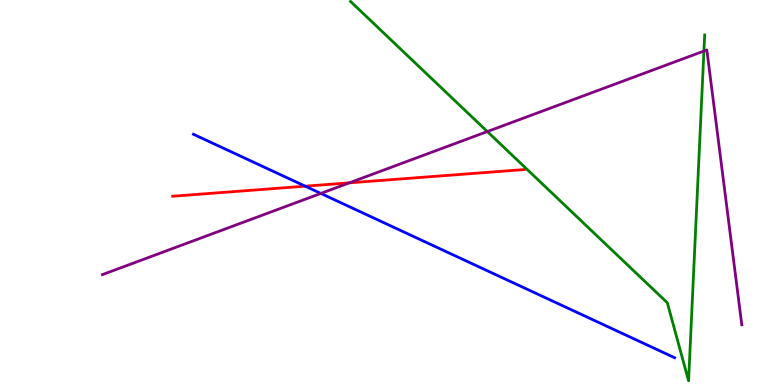[{'lines': ['blue', 'red'], 'intersections': [{'x': 3.94, 'y': 5.16}]}, {'lines': ['green', 'red'], 'intersections': []}, {'lines': ['purple', 'red'], 'intersections': [{'x': 4.51, 'y': 5.25}]}, {'lines': ['blue', 'green'], 'intersections': []}, {'lines': ['blue', 'purple'], 'intersections': [{'x': 4.14, 'y': 4.98}]}, {'lines': ['green', 'purple'], 'intersections': [{'x': 6.29, 'y': 6.58}, {'x': 9.08, 'y': 8.67}]}]